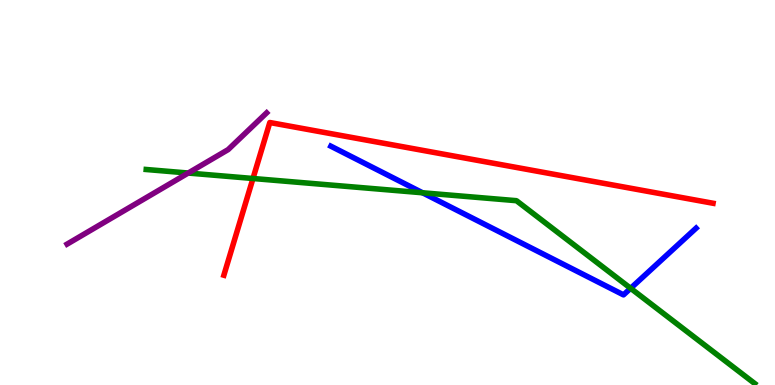[{'lines': ['blue', 'red'], 'intersections': []}, {'lines': ['green', 'red'], 'intersections': [{'x': 3.26, 'y': 5.36}]}, {'lines': ['purple', 'red'], 'intersections': []}, {'lines': ['blue', 'green'], 'intersections': [{'x': 5.45, 'y': 4.99}, {'x': 8.14, 'y': 2.51}]}, {'lines': ['blue', 'purple'], 'intersections': []}, {'lines': ['green', 'purple'], 'intersections': [{'x': 2.43, 'y': 5.51}]}]